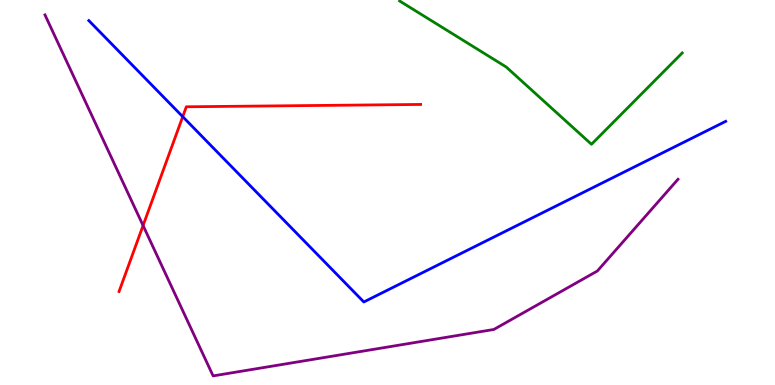[{'lines': ['blue', 'red'], 'intersections': [{'x': 2.36, 'y': 6.97}]}, {'lines': ['green', 'red'], 'intersections': []}, {'lines': ['purple', 'red'], 'intersections': [{'x': 1.85, 'y': 4.14}]}, {'lines': ['blue', 'green'], 'intersections': []}, {'lines': ['blue', 'purple'], 'intersections': []}, {'lines': ['green', 'purple'], 'intersections': []}]